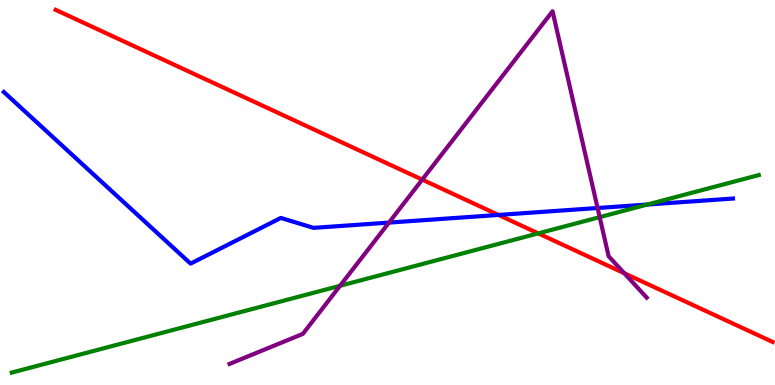[{'lines': ['blue', 'red'], 'intersections': [{'x': 6.43, 'y': 4.42}]}, {'lines': ['green', 'red'], 'intersections': [{'x': 6.95, 'y': 3.94}]}, {'lines': ['purple', 'red'], 'intersections': [{'x': 5.45, 'y': 5.33}, {'x': 8.05, 'y': 2.9}]}, {'lines': ['blue', 'green'], 'intersections': [{'x': 8.35, 'y': 4.69}]}, {'lines': ['blue', 'purple'], 'intersections': [{'x': 5.02, 'y': 4.22}, {'x': 7.71, 'y': 4.6}]}, {'lines': ['green', 'purple'], 'intersections': [{'x': 4.39, 'y': 2.58}, {'x': 7.74, 'y': 4.36}]}]